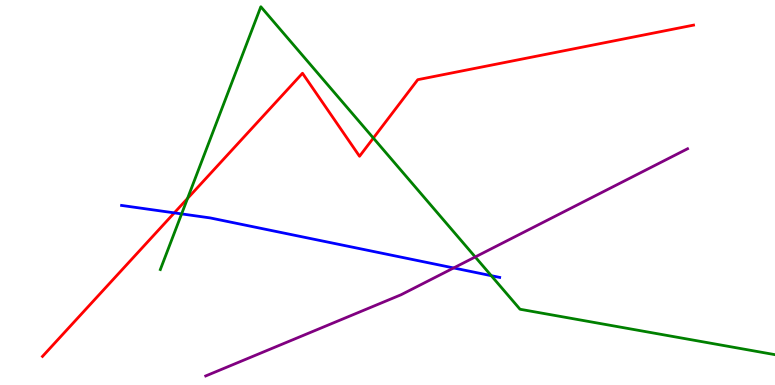[{'lines': ['blue', 'red'], 'intersections': [{'x': 2.25, 'y': 4.47}]}, {'lines': ['green', 'red'], 'intersections': [{'x': 2.42, 'y': 4.84}, {'x': 4.82, 'y': 6.41}]}, {'lines': ['purple', 'red'], 'intersections': []}, {'lines': ['blue', 'green'], 'intersections': [{'x': 2.34, 'y': 4.44}, {'x': 6.34, 'y': 2.84}]}, {'lines': ['blue', 'purple'], 'intersections': [{'x': 5.85, 'y': 3.04}]}, {'lines': ['green', 'purple'], 'intersections': [{'x': 6.13, 'y': 3.33}]}]